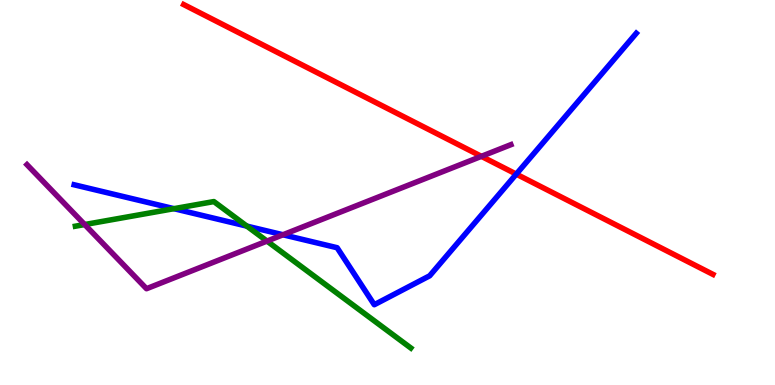[{'lines': ['blue', 'red'], 'intersections': [{'x': 6.66, 'y': 5.48}]}, {'lines': ['green', 'red'], 'intersections': []}, {'lines': ['purple', 'red'], 'intersections': [{'x': 6.21, 'y': 5.94}]}, {'lines': ['blue', 'green'], 'intersections': [{'x': 2.24, 'y': 4.58}, {'x': 3.19, 'y': 4.13}]}, {'lines': ['blue', 'purple'], 'intersections': [{'x': 3.65, 'y': 3.9}]}, {'lines': ['green', 'purple'], 'intersections': [{'x': 1.09, 'y': 4.17}, {'x': 3.45, 'y': 3.74}]}]